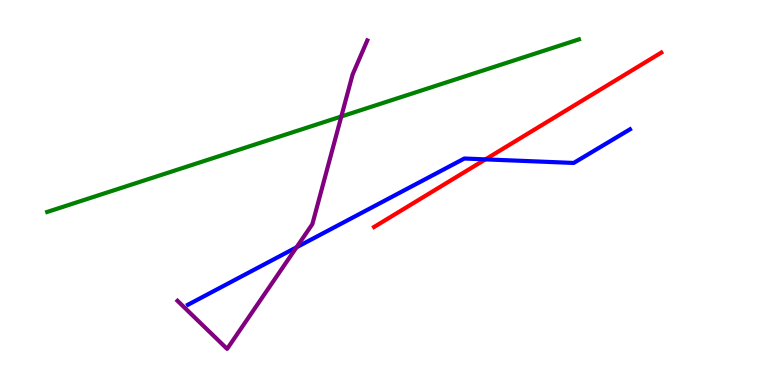[{'lines': ['blue', 'red'], 'intersections': [{'x': 6.26, 'y': 5.86}]}, {'lines': ['green', 'red'], 'intersections': []}, {'lines': ['purple', 'red'], 'intersections': []}, {'lines': ['blue', 'green'], 'intersections': []}, {'lines': ['blue', 'purple'], 'intersections': [{'x': 3.83, 'y': 3.58}]}, {'lines': ['green', 'purple'], 'intersections': [{'x': 4.4, 'y': 6.97}]}]